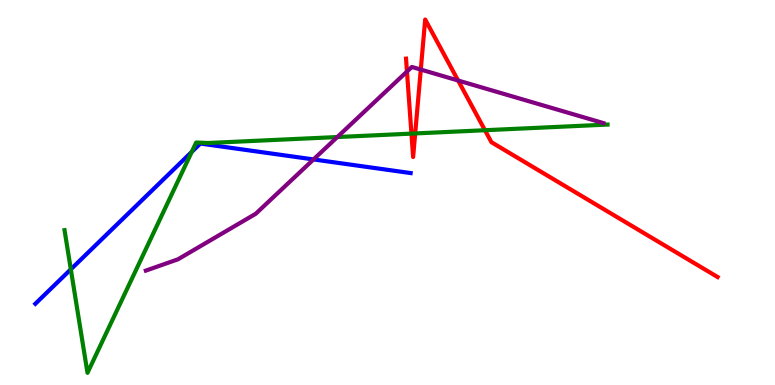[{'lines': ['blue', 'red'], 'intersections': []}, {'lines': ['green', 'red'], 'intersections': [{'x': 5.31, 'y': 6.53}, {'x': 5.36, 'y': 6.53}, {'x': 6.26, 'y': 6.62}]}, {'lines': ['purple', 'red'], 'intersections': [{'x': 5.25, 'y': 8.14}, {'x': 5.43, 'y': 8.19}, {'x': 5.91, 'y': 7.91}]}, {'lines': ['blue', 'green'], 'intersections': [{'x': 0.914, 'y': 3.0}, {'x': 2.47, 'y': 6.05}]}, {'lines': ['blue', 'purple'], 'intersections': [{'x': 4.05, 'y': 5.86}]}, {'lines': ['green', 'purple'], 'intersections': [{'x': 4.35, 'y': 6.44}]}]